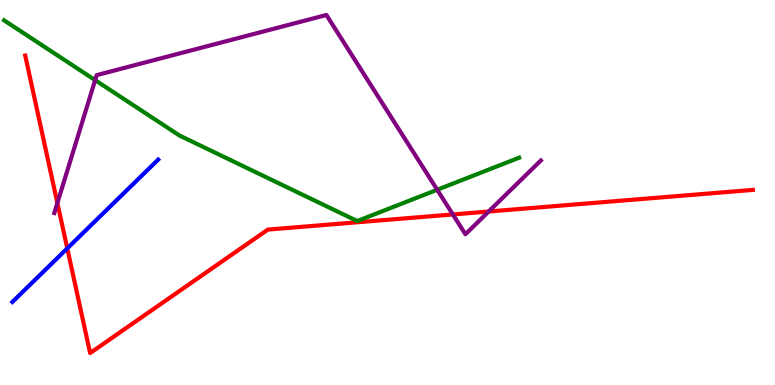[{'lines': ['blue', 'red'], 'intersections': [{'x': 0.868, 'y': 3.55}]}, {'lines': ['green', 'red'], 'intersections': []}, {'lines': ['purple', 'red'], 'intersections': [{'x': 0.74, 'y': 4.73}, {'x': 5.84, 'y': 4.43}, {'x': 6.31, 'y': 4.51}]}, {'lines': ['blue', 'green'], 'intersections': []}, {'lines': ['blue', 'purple'], 'intersections': []}, {'lines': ['green', 'purple'], 'intersections': [{'x': 1.23, 'y': 7.92}, {'x': 5.64, 'y': 5.07}]}]